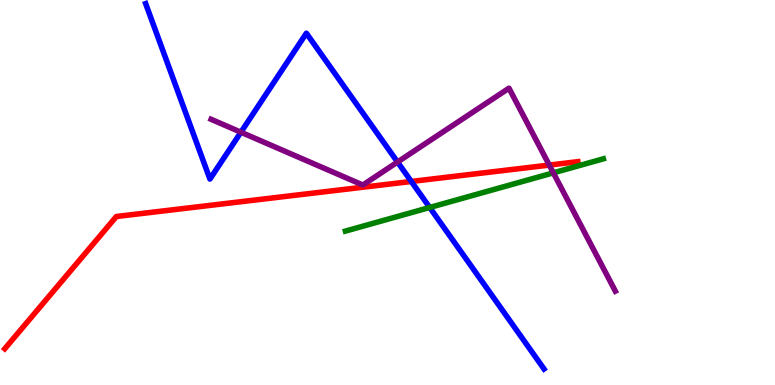[{'lines': ['blue', 'red'], 'intersections': [{'x': 5.31, 'y': 5.29}]}, {'lines': ['green', 'red'], 'intersections': []}, {'lines': ['purple', 'red'], 'intersections': [{'x': 7.09, 'y': 5.71}]}, {'lines': ['blue', 'green'], 'intersections': [{'x': 5.54, 'y': 4.61}]}, {'lines': ['blue', 'purple'], 'intersections': [{'x': 3.11, 'y': 6.57}, {'x': 5.13, 'y': 5.79}]}, {'lines': ['green', 'purple'], 'intersections': [{'x': 7.14, 'y': 5.51}]}]